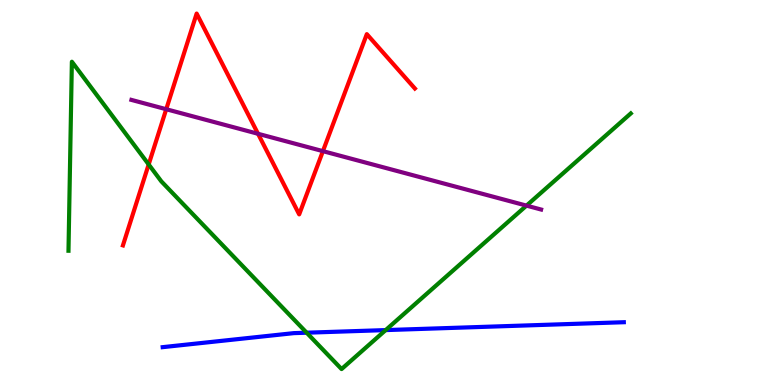[{'lines': ['blue', 'red'], 'intersections': []}, {'lines': ['green', 'red'], 'intersections': [{'x': 1.92, 'y': 5.73}]}, {'lines': ['purple', 'red'], 'intersections': [{'x': 2.14, 'y': 7.16}, {'x': 3.33, 'y': 6.53}, {'x': 4.17, 'y': 6.07}]}, {'lines': ['blue', 'green'], 'intersections': [{'x': 3.96, 'y': 1.36}, {'x': 4.98, 'y': 1.43}]}, {'lines': ['blue', 'purple'], 'intersections': []}, {'lines': ['green', 'purple'], 'intersections': [{'x': 6.79, 'y': 4.66}]}]